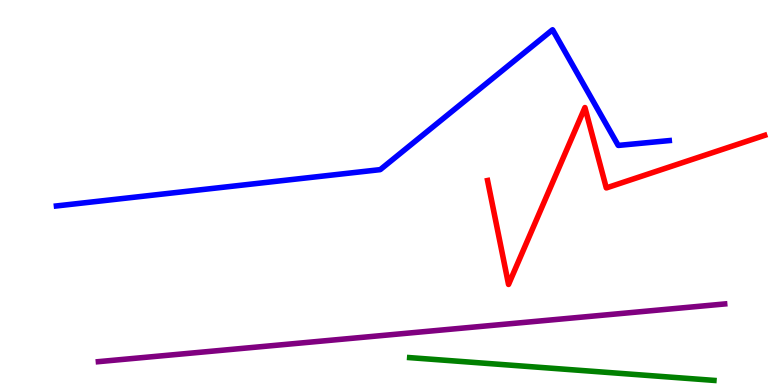[{'lines': ['blue', 'red'], 'intersections': []}, {'lines': ['green', 'red'], 'intersections': []}, {'lines': ['purple', 'red'], 'intersections': []}, {'lines': ['blue', 'green'], 'intersections': []}, {'lines': ['blue', 'purple'], 'intersections': []}, {'lines': ['green', 'purple'], 'intersections': []}]